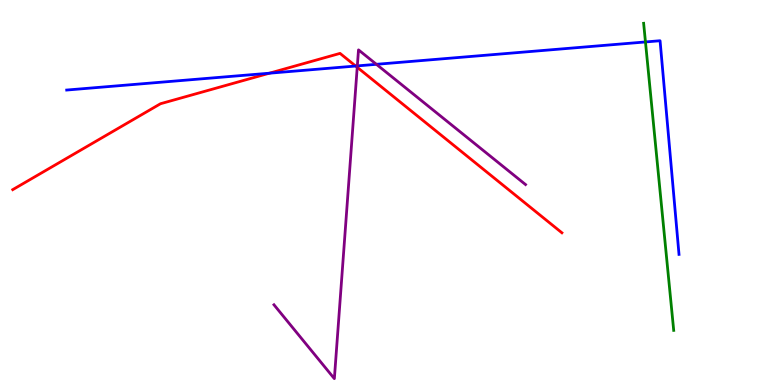[{'lines': ['blue', 'red'], 'intersections': [{'x': 3.48, 'y': 8.1}, {'x': 4.59, 'y': 8.28}]}, {'lines': ['green', 'red'], 'intersections': []}, {'lines': ['purple', 'red'], 'intersections': [{'x': 4.61, 'y': 8.25}]}, {'lines': ['blue', 'green'], 'intersections': [{'x': 8.33, 'y': 8.91}]}, {'lines': ['blue', 'purple'], 'intersections': [{'x': 4.61, 'y': 8.29}, {'x': 4.86, 'y': 8.33}]}, {'lines': ['green', 'purple'], 'intersections': []}]